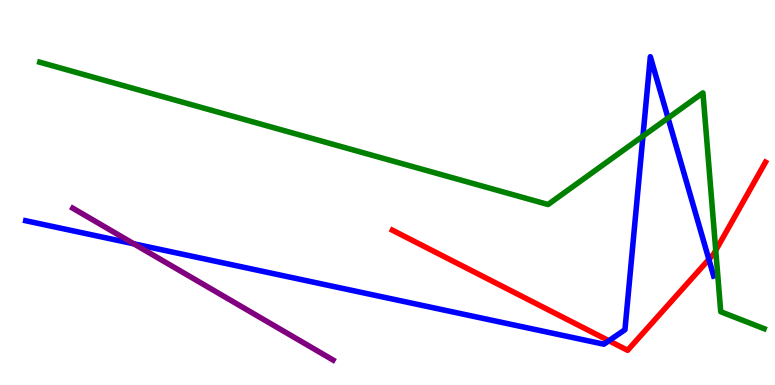[{'lines': ['blue', 'red'], 'intersections': [{'x': 7.86, 'y': 1.15}, {'x': 9.15, 'y': 3.26}]}, {'lines': ['green', 'red'], 'intersections': [{'x': 9.24, 'y': 3.5}]}, {'lines': ['purple', 'red'], 'intersections': []}, {'lines': ['blue', 'green'], 'intersections': [{'x': 8.3, 'y': 6.46}, {'x': 8.62, 'y': 6.93}]}, {'lines': ['blue', 'purple'], 'intersections': [{'x': 1.73, 'y': 3.67}]}, {'lines': ['green', 'purple'], 'intersections': []}]